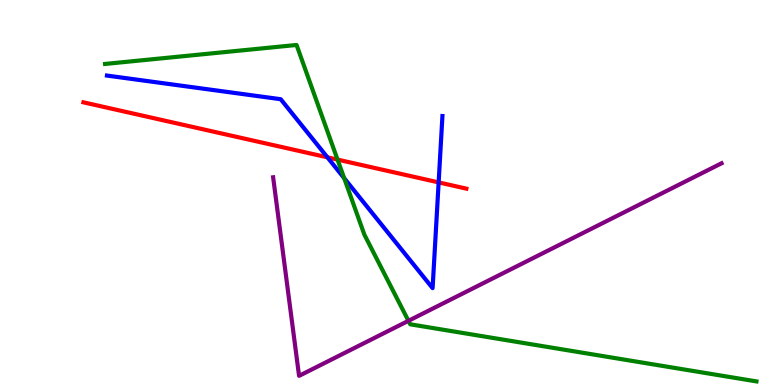[{'lines': ['blue', 'red'], 'intersections': [{'x': 4.22, 'y': 5.91}, {'x': 5.66, 'y': 5.26}]}, {'lines': ['green', 'red'], 'intersections': [{'x': 4.36, 'y': 5.85}]}, {'lines': ['purple', 'red'], 'intersections': []}, {'lines': ['blue', 'green'], 'intersections': [{'x': 4.44, 'y': 5.37}]}, {'lines': ['blue', 'purple'], 'intersections': []}, {'lines': ['green', 'purple'], 'intersections': [{'x': 5.27, 'y': 1.67}]}]